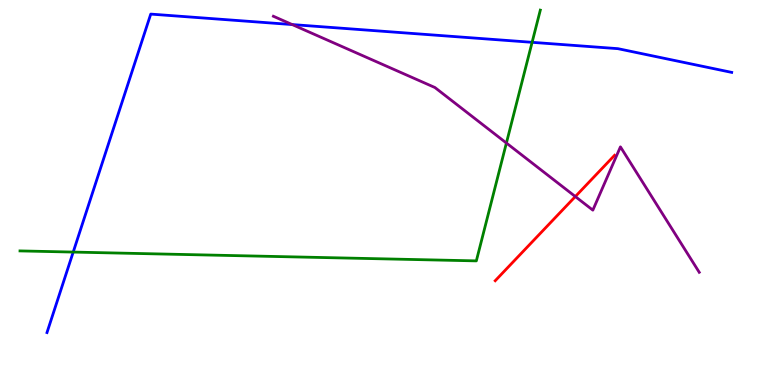[{'lines': ['blue', 'red'], 'intersections': []}, {'lines': ['green', 'red'], 'intersections': []}, {'lines': ['purple', 'red'], 'intersections': [{'x': 7.42, 'y': 4.89}]}, {'lines': ['blue', 'green'], 'intersections': [{'x': 0.945, 'y': 3.45}, {'x': 6.87, 'y': 8.9}]}, {'lines': ['blue', 'purple'], 'intersections': [{'x': 3.77, 'y': 9.36}]}, {'lines': ['green', 'purple'], 'intersections': [{'x': 6.53, 'y': 6.28}]}]